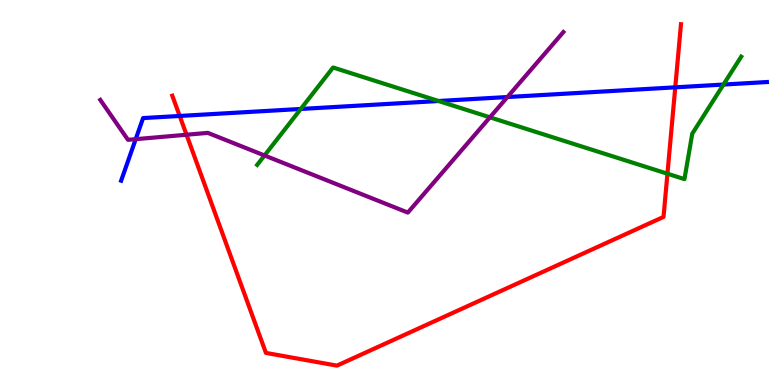[{'lines': ['blue', 'red'], 'intersections': [{'x': 2.32, 'y': 6.99}, {'x': 8.71, 'y': 7.73}]}, {'lines': ['green', 'red'], 'intersections': [{'x': 8.61, 'y': 5.49}]}, {'lines': ['purple', 'red'], 'intersections': [{'x': 2.41, 'y': 6.5}]}, {'lines': ['blue', 'green'], 'intersections': [{'x': 3.88, 'y': 7.17}, {'x': 5.66, 'y': 7.38}, {'x': 9.34, 'y': 7.8}]}, {'lines': ['blue', 'purple'], 'intersections': [{'x': 1.75, 'y': 6.39}, {'x': 6.55, 'y': 7.48}]}, {'lines': ['green', 'purple'], 'intersections': [{'x': 3.41, 'y': 5.96}, {'x': 6.32, 'y': 6.95}]}]